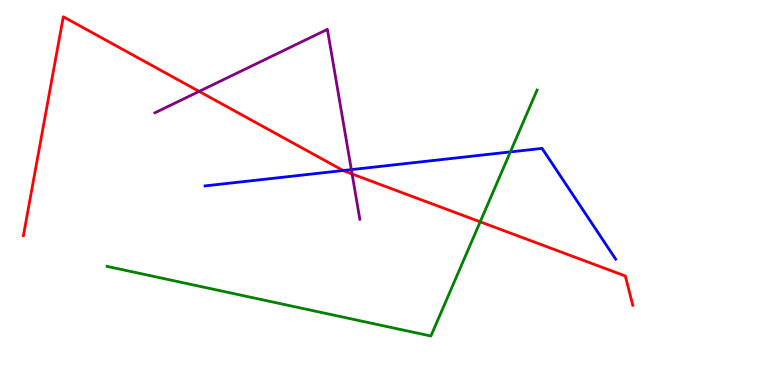[{'lines': ['blue', 'red'], 'intersections': [{'x': 4.43, 'y': 5.57}]}, {'lines': ['green', 'red'], 'intersections': [{'x': 6.2, 'y': 4.24}]}, {'lines': ['purple', 'red'], 'intersections': [{'x': 2.57, 'y': 7.63}, {'x': 4.54, 'y': 5.48}]}, {'lines': ['blue', 'green'], 'intersections': [{'x': 6.59, 'y': 6.05}]}, {'lines': ['blue', 'purple'], 'intersections': [{'x': 4.53, 'y': 5.59}]}, {'lines': ['green', 'purple'], 'intersections': []}]